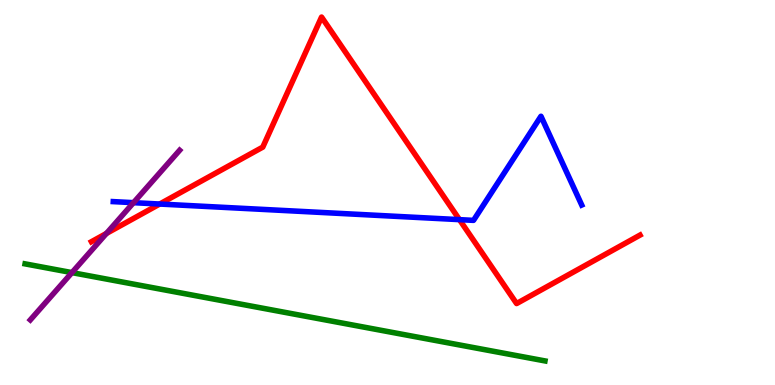[{'lines': ['blue', 'red'], 'intersections': [{'x': 2.06, 'y': 4.7}, {'x': 5.93, 'y': 4.3}]}, {'lines': ['green', 'red'], 'intersections': []}, {'lines': ['purple', 'red'], 'intersections': [{'x': 1.37, 'y': 3.94}]}, {'lines': ['blue', 'green'], 'intersections': []}, {'lines': ['blue', 'purple'], 'intersections': [{'x': 1.72, 'y': 4.74}]}, {'lines': ['green', 'purple'], 'intersections': [{'x': 0.928, 'y': 2.92}]}]